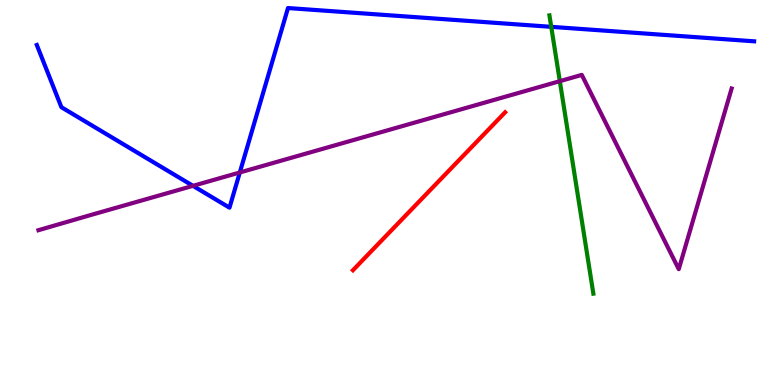[{'lines': ['blue', 'red'], 'intersections': []}, {'lines': ['green', 'red'], 'intersections': []}, {'lines': ['purple', 'red'], 'intersections': []}, {'lines': ['blue', 'green'], 'intersections': [{'x': 7.11, 'y': 9.3}]}, {'lines': ['blue', 'purple'], 'intersections': [{'x': 2.49, 'y': 5.17}, {'x': 3.09, 'y': 5.52}]}, {'lines': ['green', 'purple'], 'intersections': [{'x': 7.22, 'y': 7.89}]}]